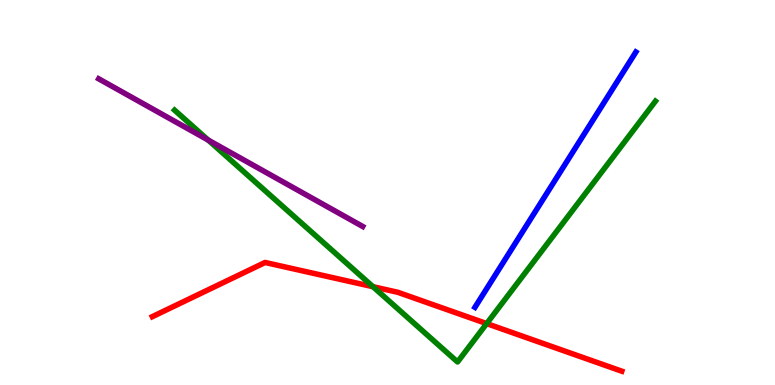[{'lines': ['blue', 'red'], 'intersections': []}, {'lines': ['green', 'red'], 'intersections': [{'x': 4.81, 'y': 2.55}, {'x': 6.28, 'y': 1.6}]}, {'lines': ['purple', 'red'], 'intersections': []}, {'lines': ['blue', 'green'], 'intersections': []}, {'lines': ['blue', 'purple'], 'intersections': []}, {'lines': ['green', 'purple'], 'intersections': [{'x': 2.69, 'y': 6.36}]}]